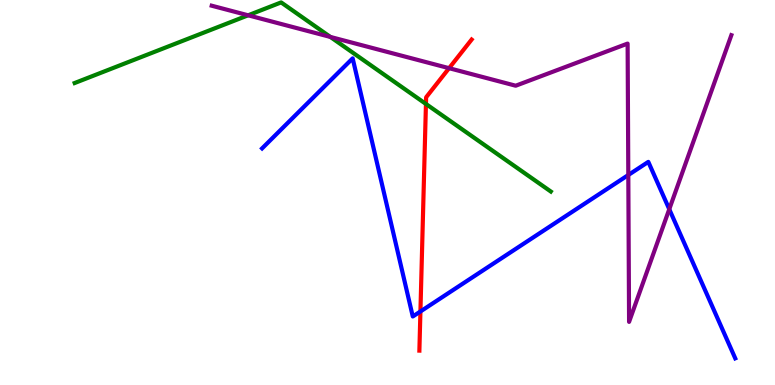[{'lines': ['blue', 'red'], 'intersections': [{'x': 5.42, 'y': 1.91}]}, {'lines': ['green', 'red'], 'intersections': [{'x': 5.5, 'y': 7.3}]}, {'lines': ['purple', 'red'], 'intersections': [{'x': 5.79, 'y': 8.23}]}, {'lines': ['blue', 'green'], 'intersections': []}, {'lines': ['blue', 'purple'], 'intersections': [{'x': 8.11, 'y': 5.45}, {'x': 8.64, 'y': 4.57}]}, {'lines': ['green', 'purple'], 'intersections': [{'x': 3.2, 'y': 9.6}, {'x': 4.26, 'y': 9.04}]}]